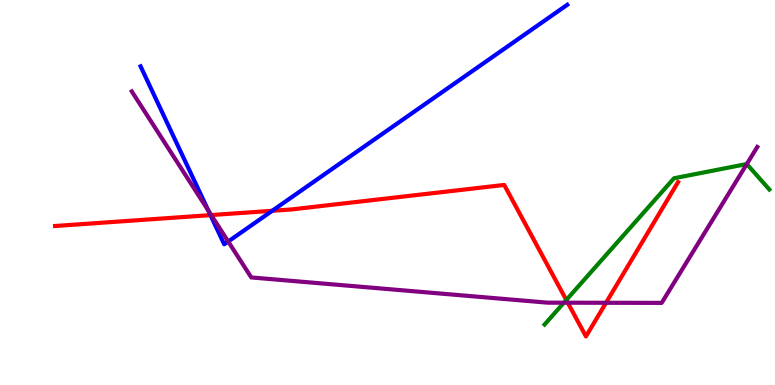[{'lines': ['blue', 'red'], 'intersections': [{'x': 2.72, 'y': 4.41}, {'x': 3.51, 'y': 4.53}]}, {'lines': ['green', 'red'], 'intersections': [{'x': 7.31, 'y': 2.21}]}, {'lines': ['purple', 'red'], 'intersections': [{'x': 2.73, 'y': 4.41}, {'x': 7.33, 'y': 2.14}, {'x': 7.82, 'y': 2.14}]}, {'lines': ['blue', 'green'], 'intersections': []}, {'lines': ['blue', 'purple'], 'intersections': [{'x': 2.69, 'y': 4.53}, {'x': 2.94, 'y': 3.73}]}, {'lines': ['green', 'purple'], 'intersections': [{'x': 7.28, 'y': 2.14}, {'x': 9.64, 'y': 5.74}]}]